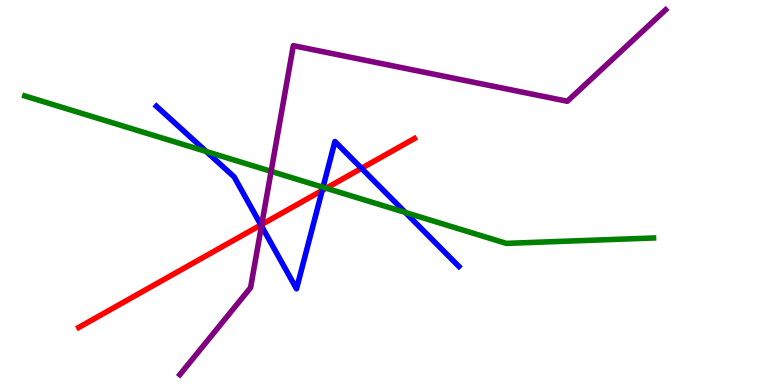[{'lines': ['blue', 'red'], 'intersections': [{'x': 3.37, 'y': 4.16}, {'x': 4.16, 'y': 5.05}, {'x': 4.66, 'y': 5.63}]}, {'lines': ['green', 'red'], 'intersections': [{'x': 4.21, 'y': 5.11}]}, {'lines': ['purple', 'red'], 'intersections': [{'x': 3.38, 'y': 4.17}]}, {'lines': ['blue', 'green'], 'intersections': [{'x': 2.66, 'y': 6.07}, {'x': 4.17, 'y': 5.14}, {'x': 5.23, 'y': 4.48}]}, {'lines': ['blue', 'purple'], 'intersections': [{'x': 3.37, 'y': 4.13}]}, {'lines': ['green', 'purple'], 'intersections': [{'x': 3.5, 'y': 5.55}]}]